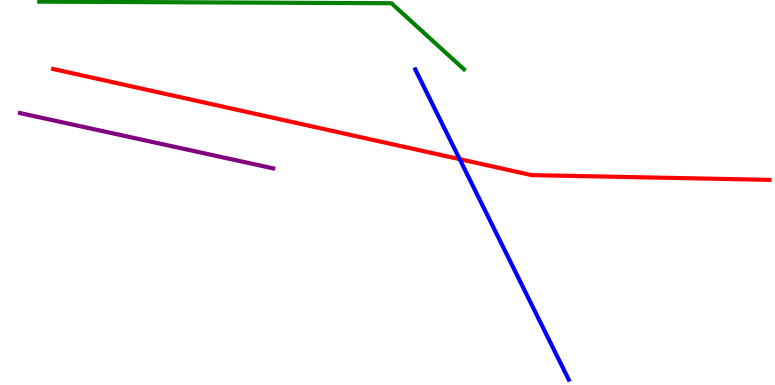[{'lines': ['blue', 'red'], 'intersections': [{'x': 5.93, 'y': 5.87}]}, {'lines': ['green', 'red'], 'intersections': []}, {'lines': ['purple', 'red'], 'intersections': []}, {'lines': ['blue', 'green'], 'intersections': []}, {'lines': ['blue', 'purple'], 'intersections': []}, {'lines': ['green', 'purple'], 'intersections': []}]